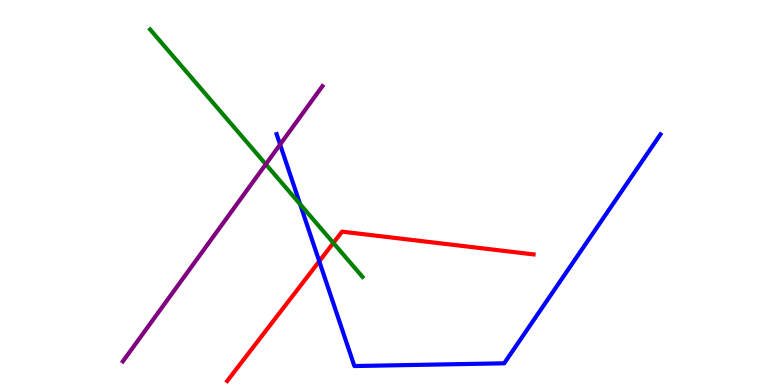[{'lines': ['blue', 'red'], 'intersections': [{'x': 4.12, 'y': 3.21}]}, {'lines': ['green', 'red'], 'intersections': [{'x': 4.3, 'y': 3.69}]}, {'lines': ['purple', 'red'], 'intersections': []}, {'lines': ['blue', 'green'], 'intersections': [{'x': 3.87, 'y': 4.7}]}, {'lines': ['blue', 'purple'], 'intersections': [{'x': 3.61, 'y': 6.25}]}, {'lines': ['green', 'purple'], 'intersections': [{'x': 3.43, 'y': 5.73}]}]